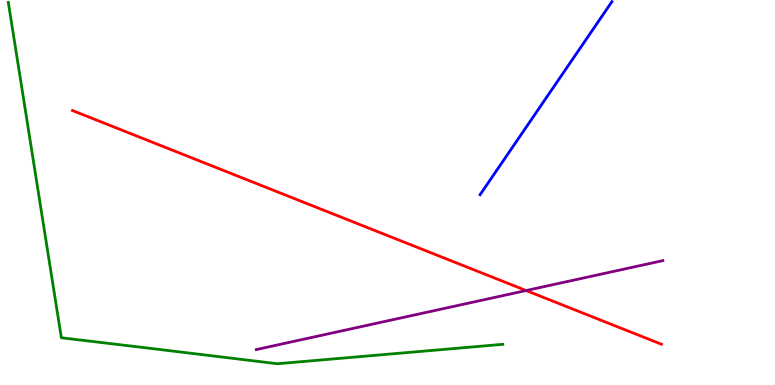[{'lines': ['blue', 'red'], 'intersections': []}, {'lines': ['green', 'red'], 'intersections': []}, {'lines': ['purple', 'red'], 'intersections': [{'x': 6.79, 'y': 2.45}]}, {'lines': ['blue', 'green'], 'intersections': []}, {'lines': ['blue', 'purple'], 'intersections': []}, {'lines': ['green', 'purple'], 'intersections': []}]